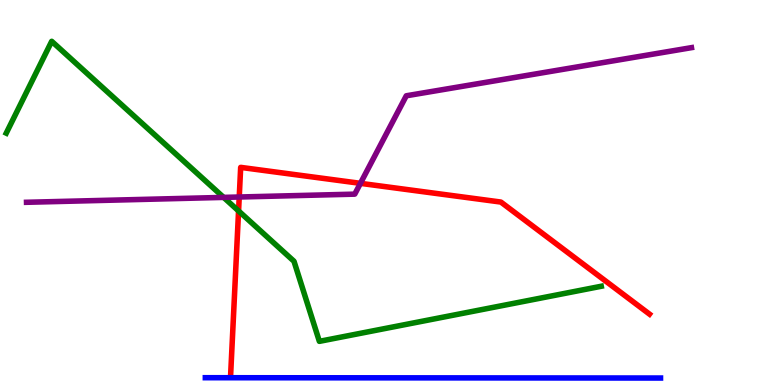[{'lines': ['blue', 'red'], 'intersections': []}, {'lines': ['green', 'red'], 'intersections': [{'x': 3.08, 'y': 4.52}]}, {'lines': ['purple', 'red'], 'intersections': [{'x': 3.09, 'y': 4.88}, {'x': 4.65, 'y': 5.24}]}, {'lines': ['blue', 'green'], 'intersections': []}, {'lines': ['blue', 'purple'], 'intersections': []}, {'lines': ['green', 'purple'], 'intersections': [{'x': 2.89, 'y': 4.87}]}]